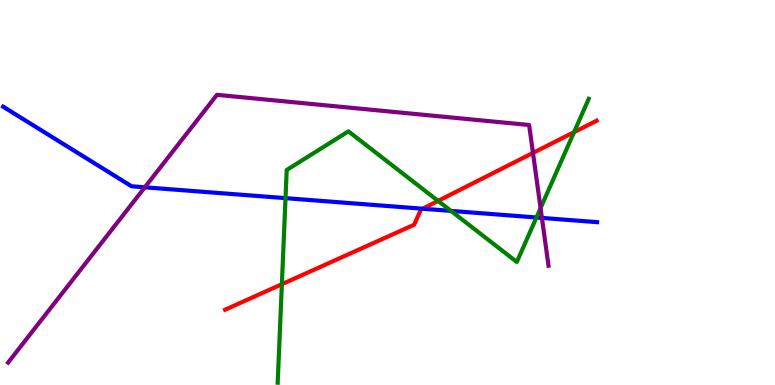[{'lines': ['blue', 'red'], 'intersections': [{'x': 5.45, 'y': 4.58}]}, {'lines': ['green', 'red'], 'intersections': [{'x': 3.64, 'y': 2.62}, {'x': 5.65, 'y': 4.78}, {'x': 7.41, 'y': 6.57}]}, {'lines': ['purple', 'red'], 'intersections': [{'x': 6.88, 'y': 6.03}]}, {'lines': ['blue', 'green'], 'intersections': [{'x': 3.68, 'y': 4.85}, {'x': 5.82, 'y': 4.52}, {'x': 6.92, 'y': 4.35}]}, {'lines': ['blue', 'purple'], 'intersections': [{'x': 1.87, 'y': 5.13}, {'x': 6.99, 'y': 4.34}]}, {'lines': ['green', 'purple'], 'intersections': [{'x': 6.98, 'y': 4.6}]}]